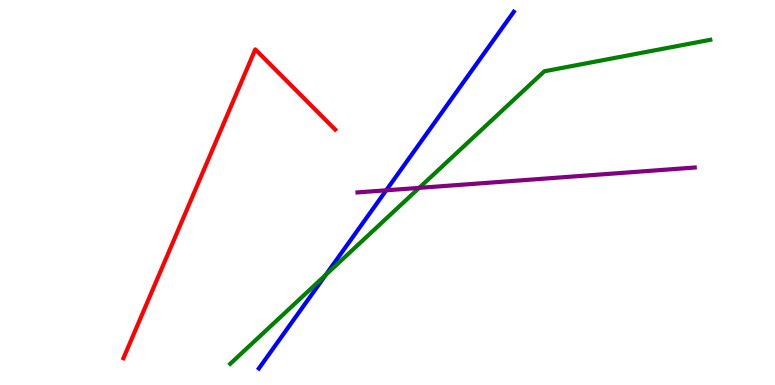[{'lines': ['blue', 'red'], 'intersections': []}, {'lines': ['green', 'red'], 'intersections': []}, {'lines': ['purple', 'red'], 'intersections': []}, {'lines': ['blue', 'green'], 'intersections': [{'x': 4.2, 'y': 2.86}]}, {'lines': ['blue', 'purple'], 'intersections': [{'x': 4.98, 'y': 5.06}]}, {'lines': ['green', 'purple'], 'intersections': [{'x': 5.41, 'y': 5.12}]}]